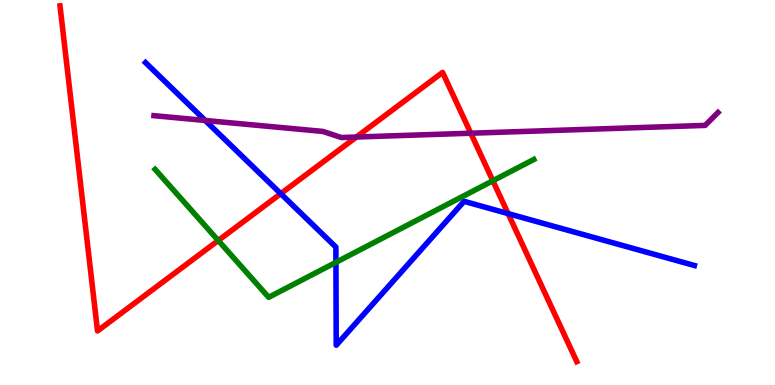[{'lines': ['blue', 'red'], 'intersections': [{'x': 3.62, 'y': 4.97}, {'x': 6.56, 'y': 4.45}]}, {'lines': ['green', 'red'], 'intersections': [{'x': 2.82, 'y': 3.75}, {'x': 6.36, 'y': 5.3}]}, {'lines': ['purple', 'red'], 'intersections': [{'x': 4.6, 'y': 6.44}, {'x': 6.07, 'y': 6.54}]}, {'lines': ['blue', 'green'], 'intersections': [{'x': 4.33, 'y': 3.19}]}, {'lines': ['blue', 'purple'], 'intersections': [{'x': 2.65, 'y': 6.87}]}, {'lines': ['green', 'purple'], 'intersections': []}]